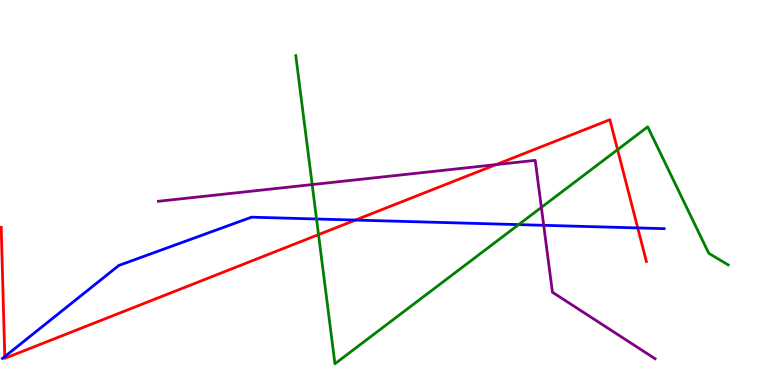[{'lines': ['blue', 'red'], 'intersections': [{'x': 0.0616, 'y': 0.738}, {'x': 4.59, 'y': 4.28}, {'x': 8.23, 'y': 4.08}]}, {'lines': ['green', 'red'], 'intersections': [{'x': 4.11, 'y': 3.91}, {'x': 7.97, 'y': 6.11}]}, {'lines': ['purple', 'red'], 'intersections': [{'x': 6.4, 'y': 5.72}]}, {'lines': ['blue', 'green'], 'intersections': [{'x': 4.08, 'y': 4.31}, {'x': 6.69, 'y': 4.17}]}, {'lines': ['blue', 'purple'], 'intersections': [{'x': 7.02, 'y': 4.15}]}, {'lines': ['green', 'purple'], 'intersections': [{'x': 4.03, 'y': 5.21}, {'x': 6.99, 'y': 4.61}]}]